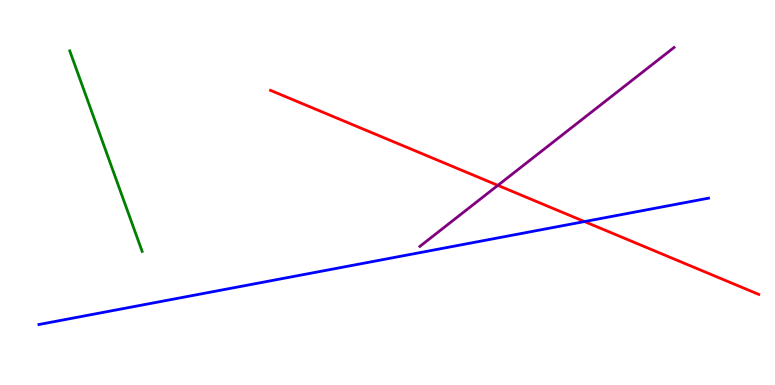[{'lines': ['blue', 'red'], 'intersections': [{'x': 7.54, 'y': 4.24}]}, {'lines': ['green', 'red'], 'intersections': []}, {'lines': ['purple', 'red'], 'intersections': [{'x': 6.42, 'y': 5.19}]}, {'lines': ['blue', 'green'], 'intersections': []}, {'lines': ['blue', 'purple'], 'intersections': []}, {'lines': ['green', 'purple'], 'intersections': []}]